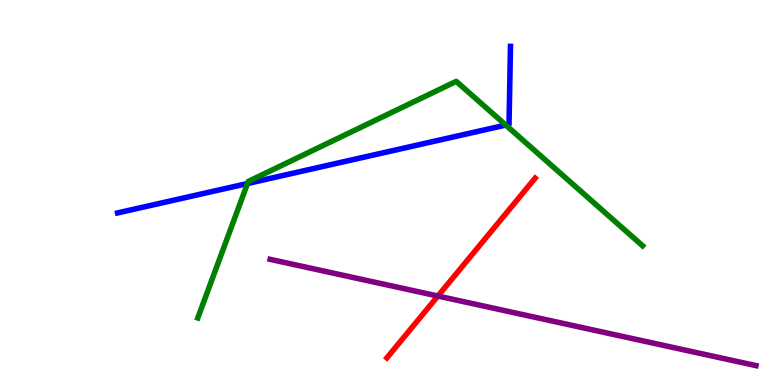[{'lines': ['blue', 'red'], 'intersections': []}, {'lines': ['green', 'red'], 'intersections': []}, {'lines': ['purple', 'red'], 'intersections': [{'x': 5.65, 'y': 2.31}]}, {'lines': ['blue', 'green'], 'intersections': [{'x': 3.19, 'y': 5.23}, {'x': 6.53, 'y': 6.75}]}, {'lines': ['blue', 'purple'], 'intersections': []}, {'lines': ['green', 'purple'], 'intersections': []}]